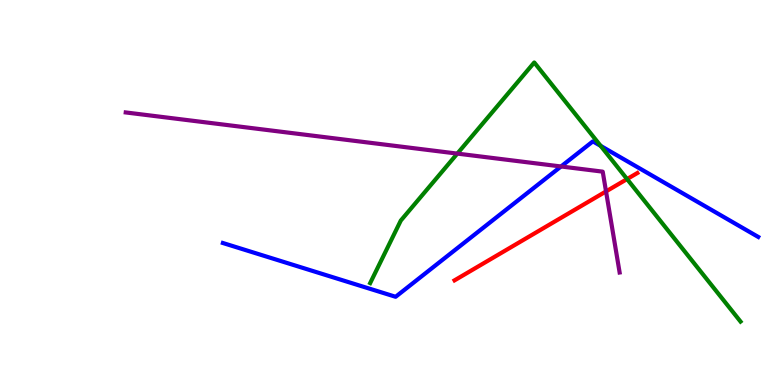[{'lines': ['blue', 'red'], 'intersections': []}, {'lines': ['green', 'red'], 'intersections': [{'x': 8.09, 'y': 5.35}]}, {'lines': ['purple', 'red'], 'intersections': [{'x': 7.82, 'y': 5.03}]}, {'lines': ['blue', 'green'], 'intersections': [{'x': 7.75, 'y': 6.21}]}, {'lines': ['blue', 'purple'], 'intersections': [{'x': 7.24, 'y': 5.68}]}, {'lines': ['green', 'purple'], 'intersections': [{'x': 5.9, 'y': 6.01}]}]